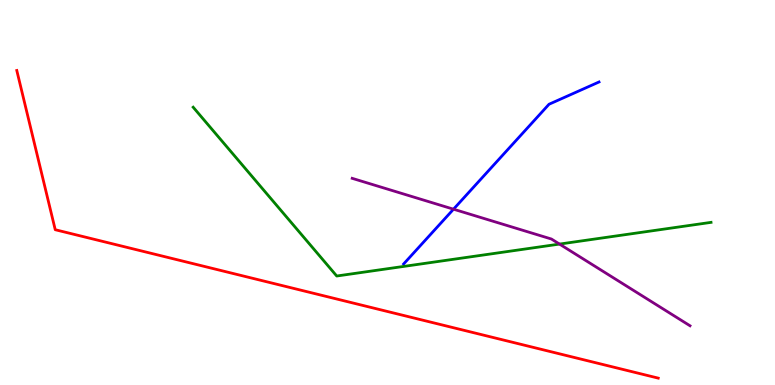[{'lines': ['blue', 'red'], 'intersections': []}, {'lines': ['green', 'red'], 'intersections': []}, {'lines': ['purple', 'red'], 'intersections': []}, {'lines': ['blue', 'green'], 'intersections': []}, {'lines': ['blue', 'purple'], 'intersections': [{'x': 5.85, 'y': 4.57}]}, {'lines': ['green', 'purple'], 'intersections': [{'x': 7.22, 'y': 3.66}]}]